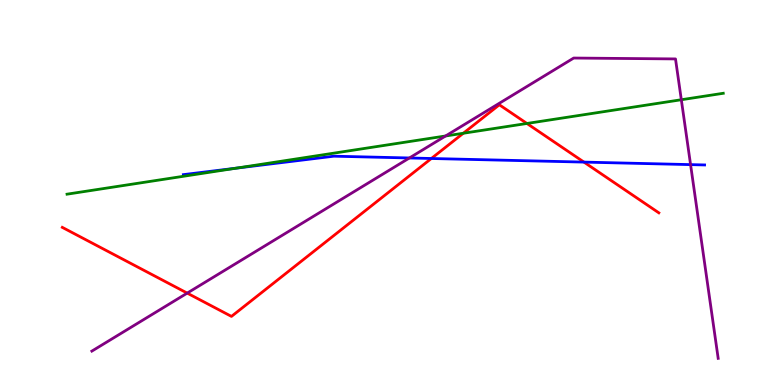[{'lines': ['blue', 'red'], 'intersections': [{'x': 5.57, 'y': 5.88}, {'x': 7.53, 'y': 5.79}]}, {'lines': ['green', 'red'], 'intersections': [{'x': 5.98, 'y': 6.54}, {'x': 6.8, 'y': 6.79}]}, {'lines': ['purple', 'red'], 'intersections': [{'x': 2.42, 'y': 2.39}]}, {'lines': ['blue', 'green'], 'intersections': [{'x': 3.05, 'y': 5.63}]}, {'lines': ['blue', 'purple'], 'intersections': [{'x': 5.28, 'y': 5.9}, {'x': 8.91, 'y': 5.72}]}, {'lines': ['green', 'purple'], 'intersections': [{'x': 5.75, 'y': 6.47}, {'x': 8.79, 'y': 7.41}]}]